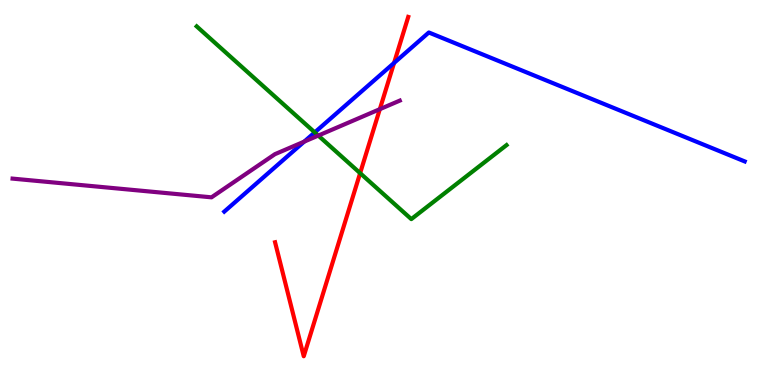[{'lines': ['blue', 'red'], 'intersections': [{'x': 5.08, 'y': 8.37}]}, {'lines': ['green', 'red'], 'intersections': [{'x': 4.65, 'y': 5.5}]}, {'lines': ['purple', 'red'], 'intersections': [{'x': 4.9, 'y': 7.16}]}, {'lines': ['blue', 'green'], 'intersections': [{'x': 4.06, 'y': 6.56}]}, {'lines': ['blue', 'purple'], 'intersections': [{'x': 3.93, 'y': 6.32}]}, {'lines': ['green', 'purple'], 'intersections': [{'x': 4.11, 'y': 6.48}]}]